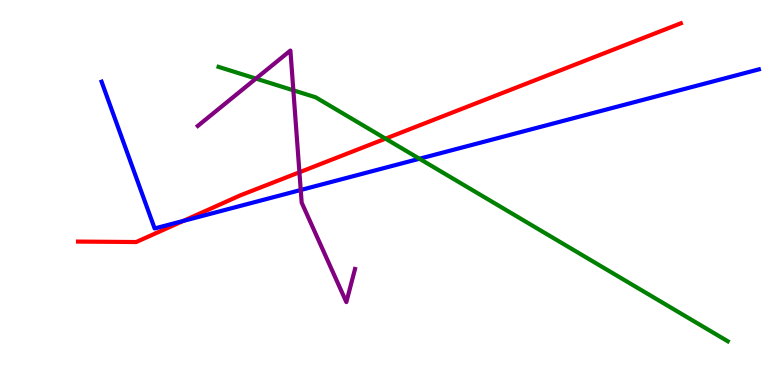[{'lines': ['blue', 'red'], 'intersections': [{'x': 2.36, 'y': 4.26}]}, {'lines': ['green', 'red'], 'intersections': [{'x': 4.97, 'y': 6.4}]}, {'lines': ['purple', 'red'], 'intersections': [{'x': 3.86, 'y': 5.53}]}, {'lines': ['blue', 'green'], 'intersections': [{'x': 5.41, 'y': 5.88}]}, {'lines': ['blue', 'purple'], 'intersections': [{'x': 3.88, 'y': 5.06}]}, {'lines': ['green', 'purple'], 'intersections': [{'x': 3.3, 'y': 7.96}, {'x': 3.79, 'y': 7.65}]}]